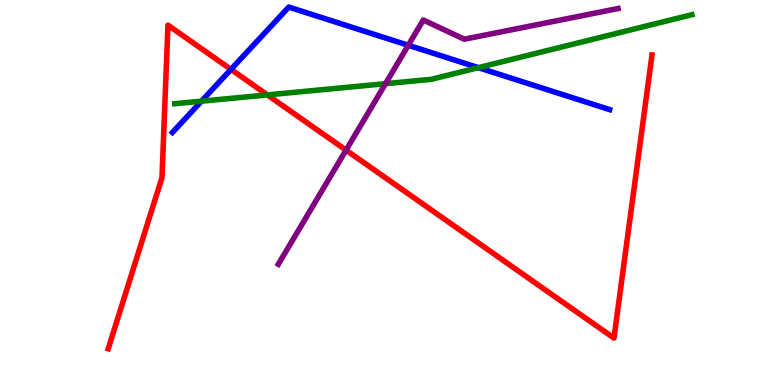[{'lines': ['blue', 'red'], 'intersections': [{'x': 2.98, 'y': 8.2}]}, {'lines': ['green', 'red'], 'intersections': [{'x': 3.45, 'y': 7.53}]}, {'lines': ['purple', 'red'], 'intersections': [{'x': 4.47, 'y': 6.1}]}, {'lines': ['blue', 'green'], 'intersections': [{'x': 2.6, 'y': 7.37}, {'x': 6.17, 'y': 8.24}]}, {'lines': ['blue', 'purple'], 'intersections': [{'x': 5.27, 'y': 8.82}]}, {'lines': ['green', 'purple'], 'intersections': [{'x': 4.97, 'y': 7.83}]}]